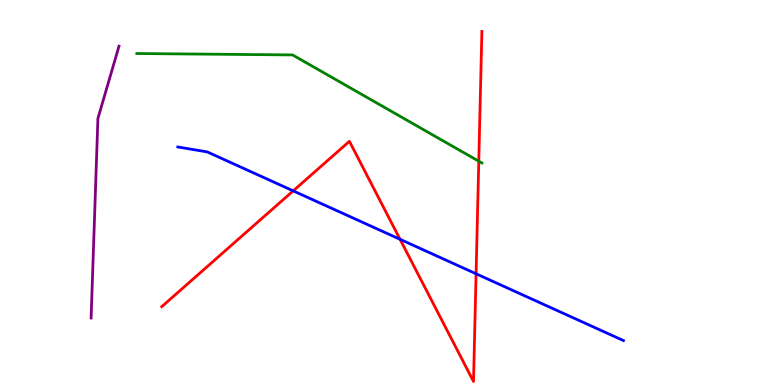[{'lines': ['blue', 'red'], 'intersections': [{'x': 3.78, 'y': 5.04}, {'x': 5.16, 'y': 3.78}, {'x': 6.14, 'y': 2.89}]}, {'lines': ['green', 'red'], 'intersections': [{'x': 6.18, 'y': 5.81}]}, {'lines': ['purple', 'red'], 'intersections': []}, {'lines': ['blue', 'green'], 'intersections': []}, {'lines': ['blue', 'purple'], 'intersections': []}, {'lines': ['green', 'purple'], 'intersections': []}]